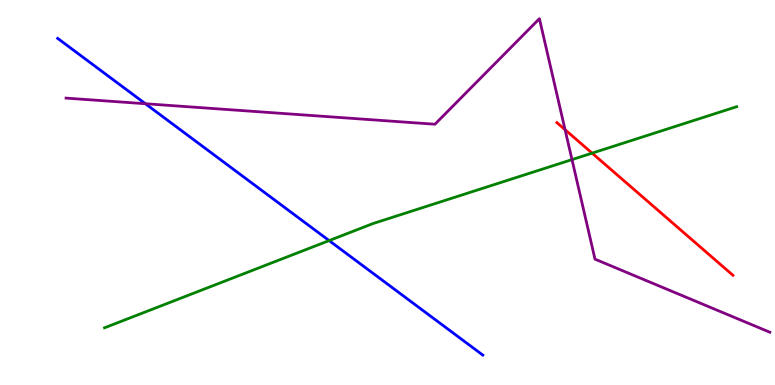[{'lines': ['blue', 'red'], 'intersections': []}, {'lines': ['green', 'red'], 'intersections': [{'x': 7.64, 'y': 6.02}]}, {'lines': ['purple', 'red'], 'intersections': [{'x': 7.29, 'y': 6.63}]}, {'lines': ['blue', 'green'], 'intersections': [{'x': 4.25, 'y': 3.75}]}, {'lines': ['blue', 'purple'], 'intersections': [{'x': 1.88, 'y': 7.31}]}, {'lines': ['green', 'purple'], 'intersections': [{'x': 7.38, 'y': 5.85}]}]